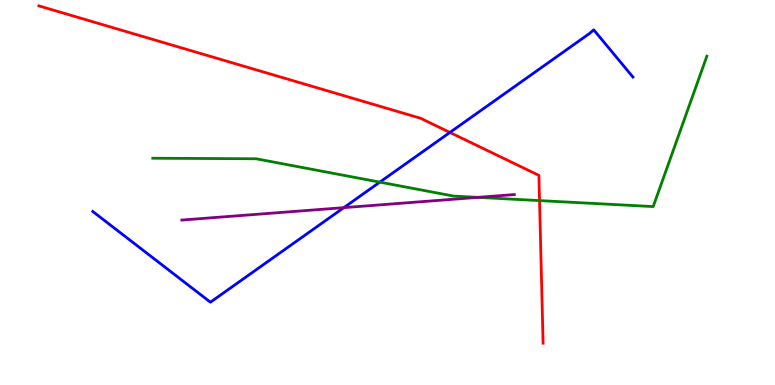[{'lines': ['blue', 'red'], 'intersections': [{'x': 5.81, 'y': 6.56}]}, {'lines': ['green', 'red'], 'intersections': [{'x': 6.96, 'y': 4.79}]}, {'lines': ['purple', 'red'], 'intersections': []}, {'lines': ['blue', 'green'], 'intersections': [{'x': 4.9, 'y': 5.27}]}, {'lines': ['blue', 'purple'], 'intersections': [{'x': 4.44, 'y': 4.61}]}, {'lines': ['green', 'purple'], 'intersections': [{'x': 6.17, 'y': 4.87}]}]